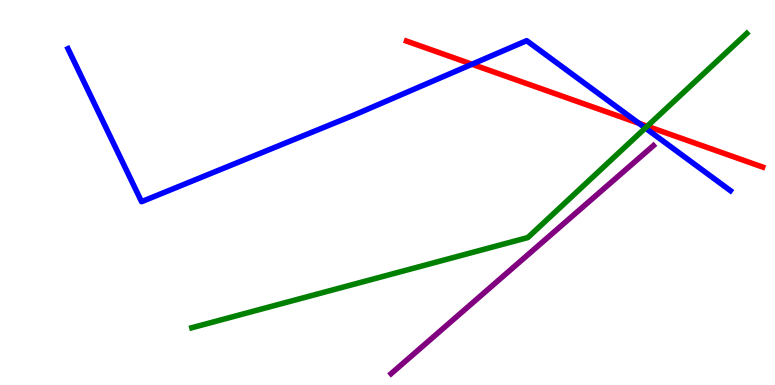[{'lines': ['blue', 'red'], 'intersections': [{'x': 6.09, 'y': 8.33}, {'x': 8.24, 'y': 6.8}]}, {'lines': ['green', 'red'], 'intersections': [{'x': 8.35, 'y': 6.72}]}, {'lines': ['purple', 'red'], 'intersections': []}, {'lines': ['blue', 'green'], 'intersections': [{'x': 8.33, 'y': 6.67}]}, {'lines': ['blue', 'purple'], 'intersections': []}, {'lines': ['green', 'purple'], 'intersections': []}]